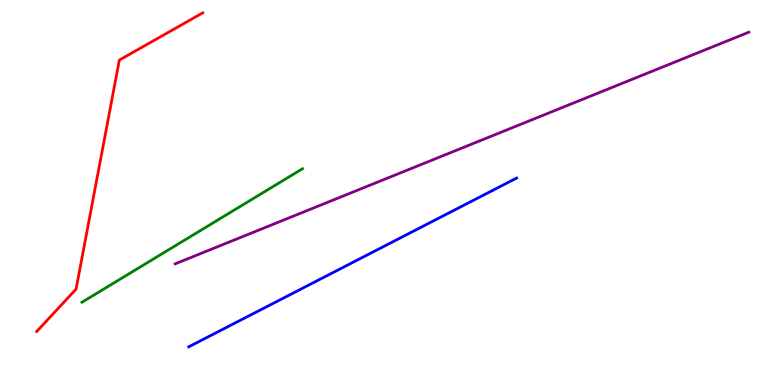[{'lines': ['blue', 'red'], 'intersections': []}, {'lines': ['green', 'red'], 'intersections': []}, {'lines': ['purple', 'red'], 'intersections': []}, {'lines': ['blue', 'green'], 'intersections': []}, {'lines': ['blue', 'purple'], 'intersections': []}, {'lines': ['green', 'purple'], 'intersections': []}]